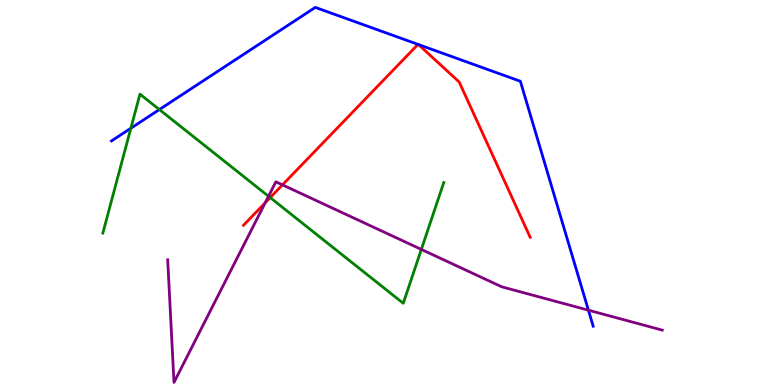[{'lines': ['blue', 'red'], 'intersections': [{'x': 5.39, 'y': 8.85}, {'x': 5.4, 'y': 8.84}]}, {'lines': ['green', 'red'], 'intersections': [{'x': 3.49, 'y': 4.87}]}, {'lines': ['purple', 'red'], 'intersections': [{'x': 3.42, 'y': 4.73}, {'x': 3.64, 'y': 5.2}]}, {'lines': ['blue', 'green'], 'intersections': [{'x': 1.69, 'y': 6.67}, {'x': 2.06, 'y': 7.15}]}, {'lines': ['blue', 'purple'], 'intersections': [{'x': 7.59, 'y': 1.94}]}, {'lines': ['green', 'purple'], 'intersections': [{'x': 3.46, 'y': 4.9}, {'x': 5.44, 'y': 3.52}]}]